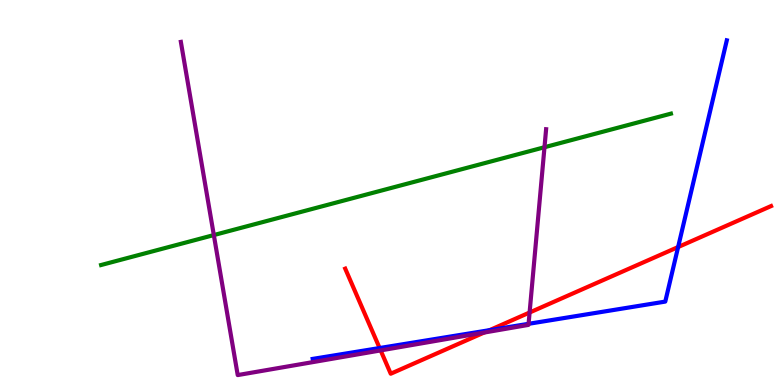[{'lines': ['blue', 'red'], 'intersections': [{'x': 4.9, 'y': 0.96}, {'x': 6.32, 'y': 1.42}, {'x': 8.75, 'y': 3.58}]}, {'lines': ['green', 'red'], 'intersections': []}, {'lines': ['purple', 'red'], 'intersections': [{'x': 4.91, 'y': 0.898}, {'x': 6.25, 'y': 1.36}, {'x': 6.83, 'y': 1.88}]}, {'lines': ['blue', 'green'], 'intersections': []}, {'lines': ['blue', 'purple'], 'intersections': [{'x': 6.82, 'y': 1.59}]}, {'lines': ['green', 'purple'], 'intersections': [{'x': 2.76, 'y': 3.89}, {'x': 7.03, 'y': 6.18}]}]